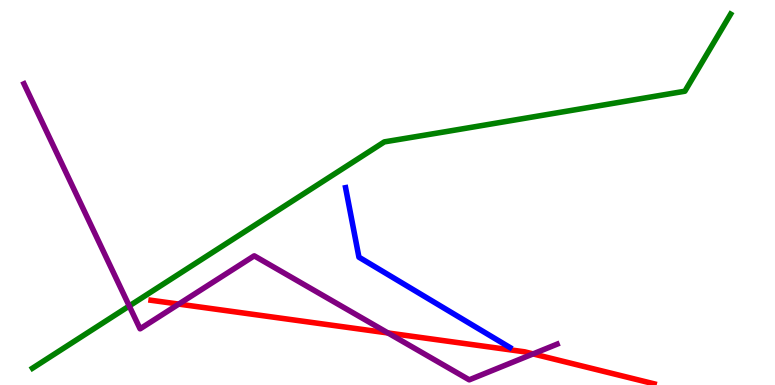[{'lines': ['blue', 'red'], 'intersections': []}, {'lines': ['green', 'red'], 'intersections': []}, {'lines': ['purple', 'red'], 'intersections': [{'x': 2.31, 'y': 2.1}, {'x': 5.01, 'y': 1.35}, {'x': 6.88, 'y': 0.808}]}, {'lines': ['blue', 'green'], 'intersections': []}, {'lines': ['blue', 'purple'], 'intersections': []}, {'lines': ['green', 'purple'], 'intersections': [{'x': 1.67, 'y': 2.05}]}]